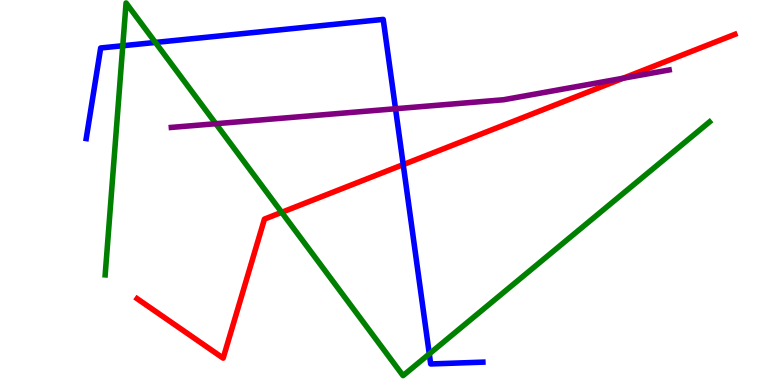[{'lines': ['blue', 'red'], 'intersections': [{'x': 5.2, 'y': 5.72}]}, {'lines': ['green', 'red'], 'intersections': [{'x': 3.63, 'y': 4.48}]}, {'lines': ['purple', 'red'], 'intersections': [{'x': 8.04, 'y': 7.97}]}, {'lines': ['blue', 'green'], 'intersections': [{'x': 1.58, 'y': 8.81}, {'x': 2.01, 'y': 8.9}, {'x': 5.54, 'y': 0.808}]}, {'lines': ['blue', 'purple'], 'intersections': [{'x': 5.1, 'y': 7.18}]}, {'lines': ['green', 'purple'], 'intersections': [{'x': 2.78, 'y': 6.79}]}]